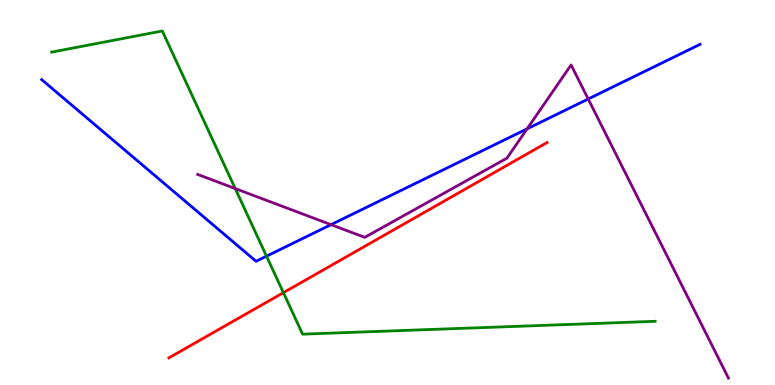[{'lines': ['blue', 'red'], 'intersections': []}, {'lines': ['green', 'red'], 'intersections': [{'x': 3.66, 'y': 2.4}]}, {'lines': ['purple', 'red'], 'intersections': []}, {'lines': ['blue', 'green'], 'intersections': [{'x': 3.44, 'y': 3.35}]}, {'lines': ['blue', 'purple'], 'intersections': [{'x': 4.27, 'y': 4.16}, {'x': 6.8, 'y': 6.65}, {'x': 7.59, 'y': 7.43}]}, {'lines': ['green', 'purple'], 'intersections': [{'x': 3.04, 'y': 5.1}]}]